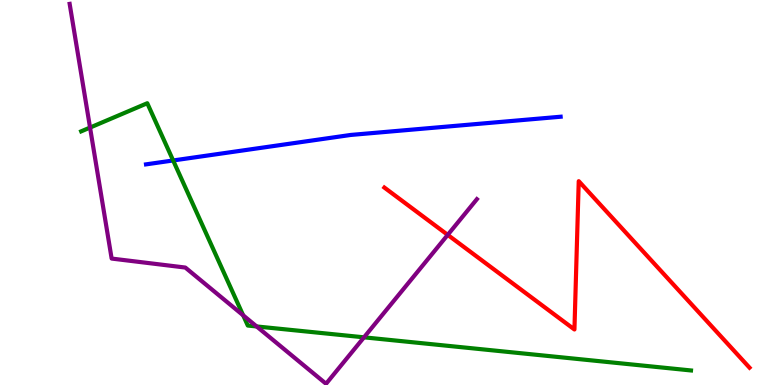[{'lines': ['blue', 'red'], 'intersections': []}, {'lines': ['green', 'red'], 'intersections': []}, {'lines': ['purple', 'red'], 'intersections': [{'x': 5.78, 'y': 3.9}]}, {'lines': ['blue', 'green'], 'intersections': [{'x': 2.23, 'y': 5.83}]}, {'lines': ['blue', 'purple'], 'intersections': []}, {'lines': ['green', 'purple'], 'intersections': [{'x': 1.16, 'y': 6.69}, {'x': 3.14, 'y': 1.81}, {'x': 3.31, 'y': 1.52}, {'x': 4.7, 'y': 1.24}]}]